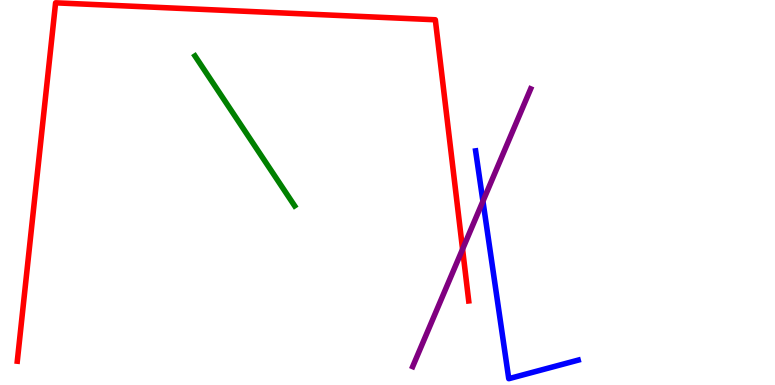[{'lines': ['blue', 'red'], 'intersections': []}, {'lines': ['green', 'red'], 'intersections': []}, {'lines': ['purple', 'red'], 'intersections': [{'x': 5.97, 'y': 3.53}]}, {'lines': ['blue', 'green'], 'intersections': []}, {'lines': ['blue', 'purple'], 'intersections': [{'x': 6.23, 'y': 4.77}]}, {'lines': ['green', 'purple'], 'intersections': []}]